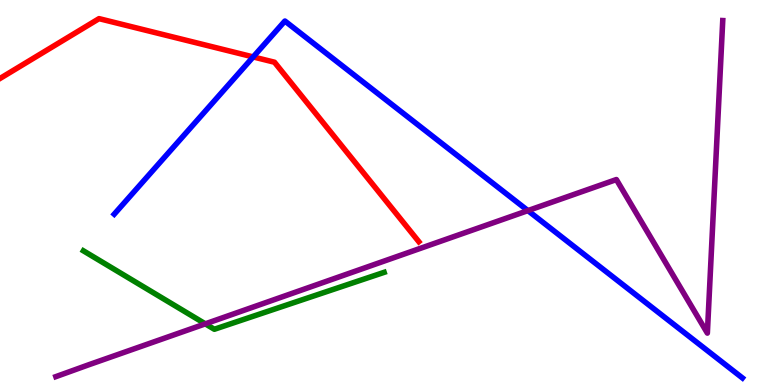[{'lines': ['blue', 'red'], 'intersections': [{'x': 3.27, 'y': 8.52}]}, {'lines': ['green', 'red'], 'intersections': []}, {'lines': ['purple', 'red'], 'intersections': []}, {'lines': ['blue', 'green'], 'intersections': []}, {'lines': ['blue', 'purple'], 'intersections': [{'x': 6.81, 'y': 4.53}]}, {'lines': ['green', 'purple'], 'intersections': [{'x': 2.65, 'y': 1.59}]}]